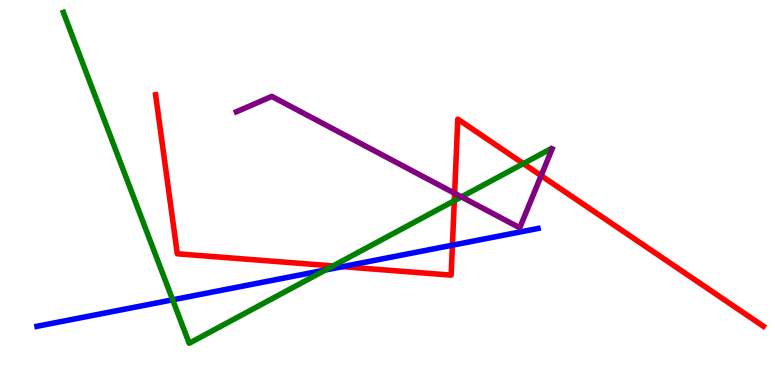[{'lines': ['blue', 'red'], 'intersections': [{'x': 4.42, 'y': 3.07}, {'x': 5.84, 'y': 3.63}]}, {'lines': ['green', 'red'], 'intersections': [{'x': 4.3, 'y': 3.09}, {'x': 5.86, 'y': 4.79}, {'x': 6.75, 'y': 5.75}]}, {'lines': ['purple', 'red'], 'intersections': [{'x': 5.87, 'y': 4.98}, {'x': 6.98, 'y': 5.44}]}, {'lines': ['blue', 'green'], 'intersections': [{'x': 2.23, 'y': 2.21}, {'x': 4.2, 'y': 2.99}]}, {'lines': ['blue', 'purple'], 'intersections': []}, {'lines': ['green', 'purple'], 'intersections': [{'x': 5.95, 'y': 4.89}]}]